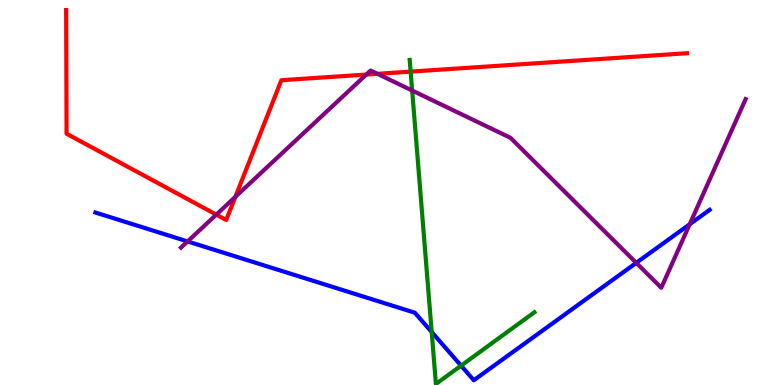[{'lines': ['blue', 'red'], 'intersections': []}, {'lines': ['green', 'red'], 'intersections': [{'x': 5.3, 'y': 8.14}]}, {'lines': ['purple', 'red'], 'intersections': [{'x': 2.79, 'y': 4.43}, {'x': 3.04, 'y': 4.89}, {'x': 4.73, 'y': 8.06}, {'x': 4.87, 'y': 8.08}]}, {'lines': ['blue', 'green'], 'intersections': [{'x': 5.57, 'y': 1.38}, {'x': 5.95, 'y': 0.502}]}, {'lines': ['blue', 'purple'], 'intersections': [{'x': 2.42, 'y': 3.73}, {'x': 8.21, 'y': 3.17}, {'x': 8.9, 'y': 4.17}]}, {'lines': ['green', 'purple'], 'intersections': [{'x': 5.32, 'y': 7.65}]}]